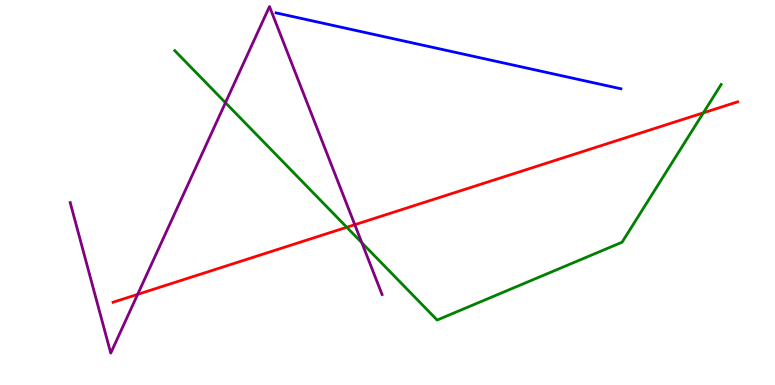[{'lines': ['blue', 'red'], 'intersections': []}, {'lines': ['green', 'red'], 'intersections': [{'x': 4.47, 'y': 4.1}, {'x': 9.08, 'y': 7.07}]}, {'lines': ['purple', 'red'], 'intersections': [{'x': 1.78, 'y': 2.35}, {'x': 4.58, 'y': 4.16}]}, {'lines': ['blue', 'green'], 'intersections': []}, {'lines': ['blue', 'purple'], 'intersections': []}, {'lines': ['green', 'purple'], 'intersections': [{'x': 2.91, 'y': 7.33}, {'x': 4.67, 'y': 3.7}]}]